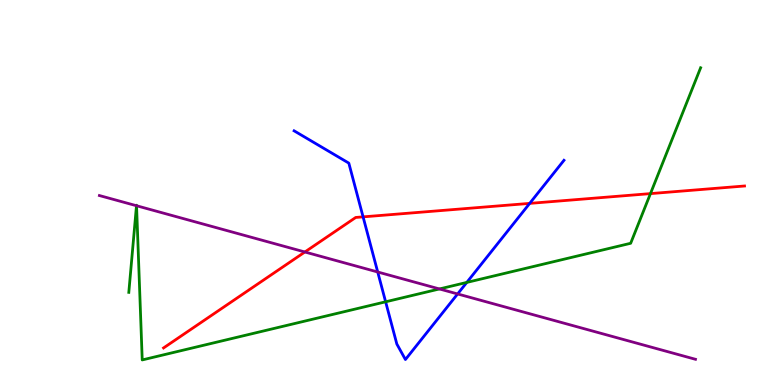[{'lines': ['blue', 'red'], 'intersections': [{'x': 4.68, 'y': 4.37}, {'x': 6.83, 'y': 4.72}]}, {'lines': ['green', 'red'], 'intersections': [{'x': 8.39, 'y': 4.97}]}, {'lines': ['purple', 'red'], 'intersections': [{'x': 3.93, 'y': 3.45}]}, {'lines': ['blue', 'green'], 'intersections': [{'x': 4.98, 'y': 2.16}, {'x': 6.02, 'y': 2.66}]}, {'lines': ['blue', 'purple'], 'intersections': [{'x': 4.87, 'y': 2.94}, {'x': 5.9, 'y': 2.36}]}, {'lines': ['green', 'purple'], 'intersections': [{'x': 1.76, 'y': 4.66}, {'x': 1.76, 'y': 4.66}, {'x': 5.67, 'y': 2.49}]}]